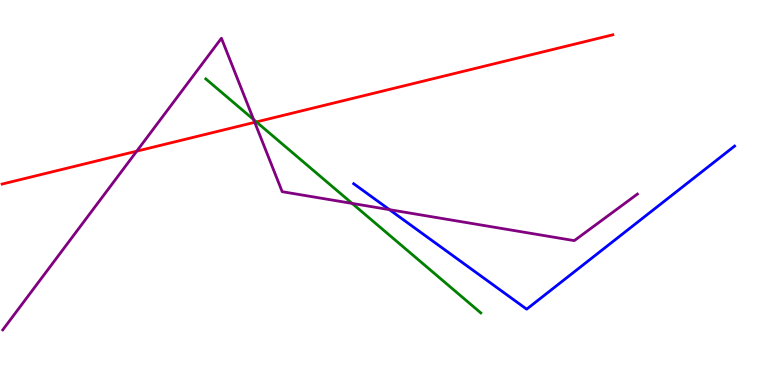[{'lines': ['blue', 'red'], 'intersections': []}, {'lines': ['green', 'red'], 'intersections': [{'x': 3.31, 'y': 6.83}]}, {'lines': ['purple', 'red'], 'intersections': [{'x': 1.76, 'y': 6.07}, {'x': 3.29, 'y': 6.82}]}, {'lines': ['blue', 'green'], 'intersections': []}, {'lines': ['blue', 'purple'], 'intersections': [{'x': 5.03, 'y': 4.55}]}, {'lines': ['green', 'purple'], 'intersections': [{'x': 3.27, 'y': 6.89}, {'x': 4.54, 'y': 4.72}]}]